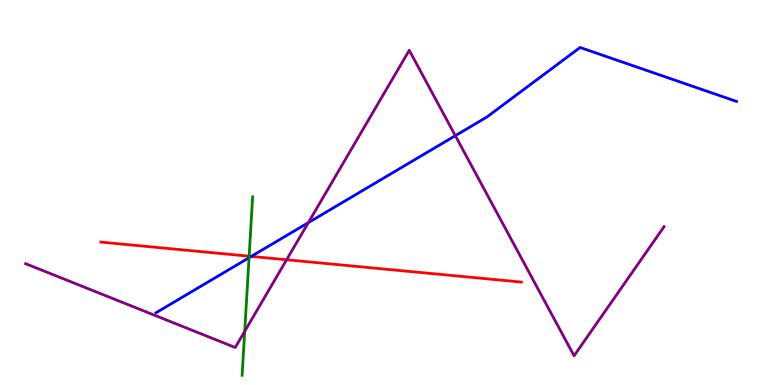[{'lines': ['blue', 'red'], 'intersections': [{'x': 3.24, 'y': 3.34}]}, {'lines': ['green', 'red'], 'intersections': [{'x': 3.21, 'y': 3.35}]}, {'lines': ['purple', 'red'], 'intersections': [{'x': 3.7, 'y': 3.25}]}, {'lines': ['blue', 'green'], 'intersections': [{'x': 3.21, 'y': 3.31}]}, {'lines': ['blue', 'purple'], 'intersections': [{'x': 3.98, 'y': 4.22}, {'x': 5.88, 'y': 6.48}]}, {'lines': ['green', 'purple'], 'intersections': [{'x': 3.16, 'y': 1.39}]}]